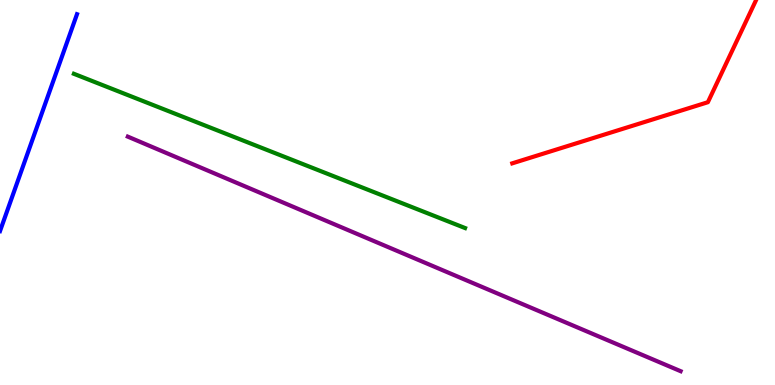[{'lines': ['blue', 'red'], 'intersections': []}, {'lines': ['green', 'red'], 'intersections': []}, {'lines': ['purple', 'red'], 'intersections': []}, {'lines': ['blue', 'green'], 'intersections': []}, {'lines': ['blue', 'purple'], 'intersections': []}, {'lines': ['green', 'purple'], 'intersections': []}]